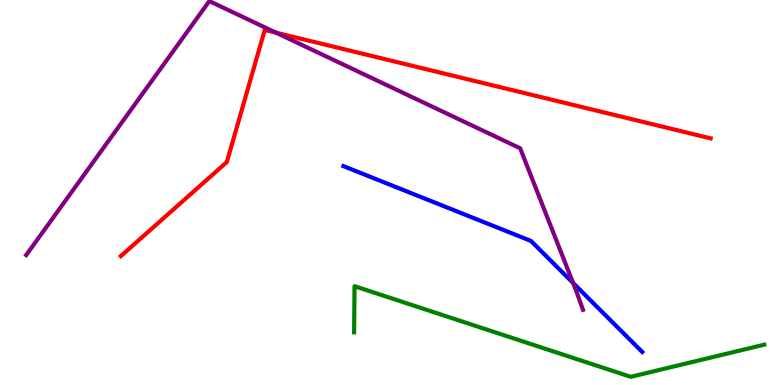[{'lines': ['blue', 'red'], 'intersections': []}, {'lines': ['green', 'red'], 'intersections': []}, {'lines': ['purple', 'red'], 'intersections': [{'x': 3.56, 'y': 9.15}]}, {'lines': ['blue', 'green'], 'intersections': []}, {'lines': ['blue', 'purple'], 'intersections': [{'x': 7.4, 'y': 2.65}]}, {'lines': ['green', 'purple'], 'intersections': []}]